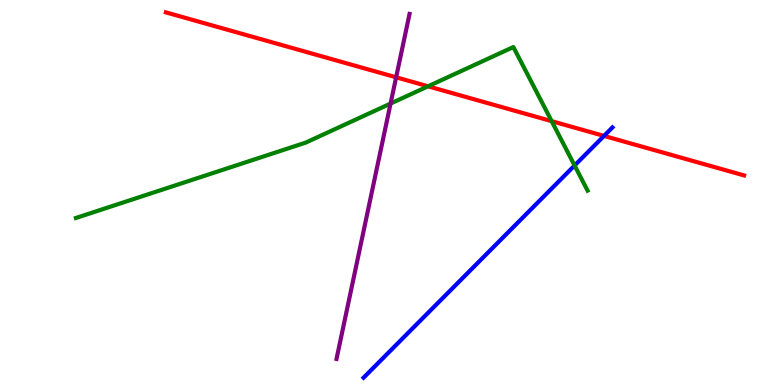[{'lines': ['blue', 'red'], 'intersections': [{'x': 7.79, 'y': 6.47}]}, {'lines': ['green', 'red'], 'intersections': [{'x': 5.52, 'y': 7.76}, {'x': 7.12, 'y': 6.85}]}, {'lines': ['purple', 'red'], 'intersections': [{'x': 5.11, 'y': 7.99}]}, {'lines': ['blue', 'green'], 'intersections': [{'x': 7.41, 'y': 5.7}]}, {'lines': ['blue', 'purple'], 'intersections': []}, {'lines': ['green', 'purple'], 'intersections': [{'x': 5.04, 'y': 7.31}]}]